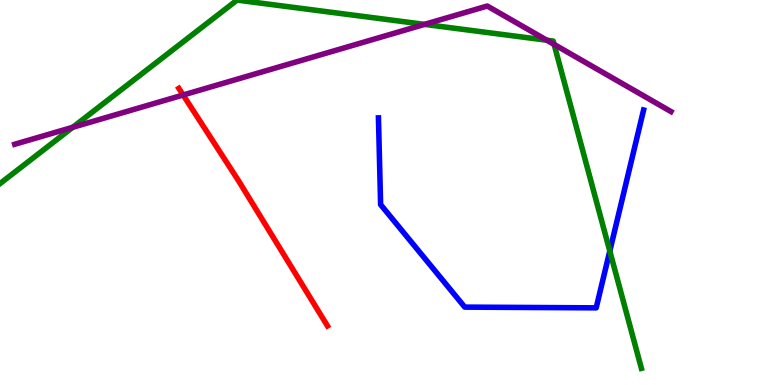[{'lines': ['blue', 'red'], 'intersections': []}, {'lines': ['green', 'red'], 'intersections': []}, {'lines': ['purple', 'red'], 'intersections': [{'x': 2.36, 'y': 7.53}]}, {'lines': ['blue', 'green'], 'intersections': [{'x': 7.87, 'y': 3.48}]}, {'lines': ['blue', 'purple'], 'intersections': []}, {'lines': ['green', 'purple'], 'intersections': [{'x': 0.938, 'y': 6.69}, {'x': 5.48, 'y': 9.37}, {'x': 7.06, 'y': 8.96}, {'x': 7.15, 'y': 8.85}]}]